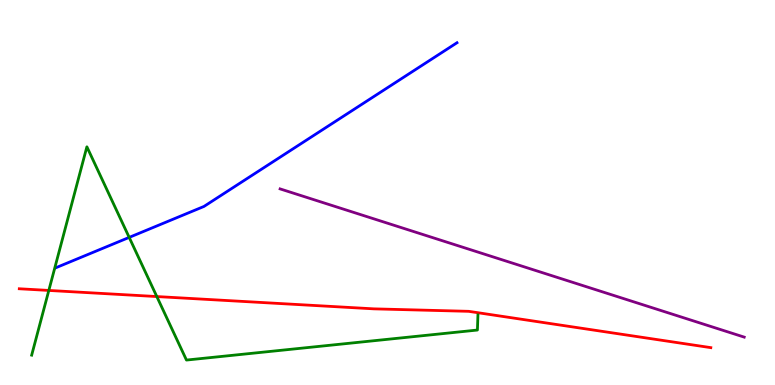[{'lines': ['blue', 'red'], 'intersections': []}, {'lines': ['green', 'red'], 'intersections': [{'x': 0.63, 'y': 2.46}, {'x': 2.02, 'y': 2.3}]}, {'lines': ['purple', 'red'], 'intersections': []}, {'lines': ['blue', 'green'], 'intersections': [{'x': 1.67, 'y': 3.83}]}, {'lines': ['blue', 'purple'], 'intersections': []}, {'lines': ['green', 'purple'], 'intersections': []}]